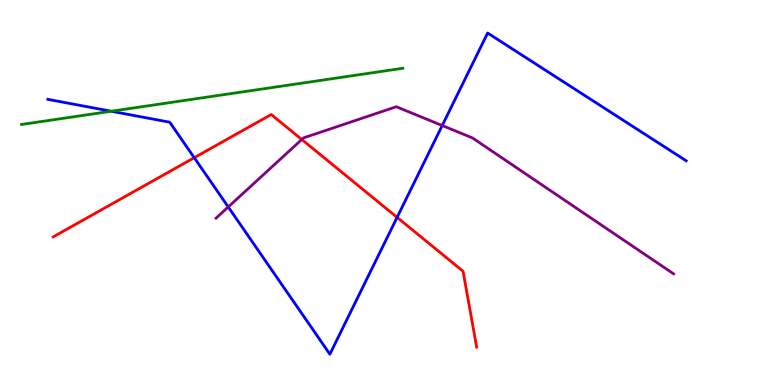[{'lines': ['blue', 'red'], 'intersections': [{'x': 2.51, 'y': 5.9}, {'x': 5.12, 'y': 4.35}]}, {'lines': ['green', 'red'], 'intersections': []}, {'lines': ['purple', 'red'], 'intersections': [{'x': 3.89, 'y': 6.38}]}, {'lines': ['blue', 'green'], 'intersections': [{'x': 1.44, 'y': 7.11}]}, {'lines': ['blue', 'purple'], 'intersections': [{'x': 2.95, 'y': 4.62}, {'x': 5.71, 'y': 6.74}]}, {'lines': ['green', 'purple'], 'intersections': []}]